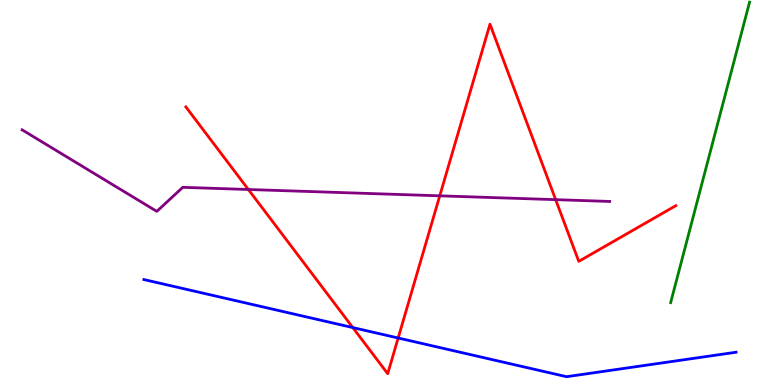[{'lines': ['blue', 'red'], 'intersections': [{'x': 4.55, 'y': 1.49}, {'x': 5.14, 'y': 1.22}]}, {'lines': ['green', 'red'], 'intersections': []}, {'lines': ['purple', 'red'], 'intersections': [{'x': 3.2, 'y': 5.08}, {'x': 5.67, 'y': 4.91}, {'x': 7.17, 'y': 4.81}]}, {'lines': ['blue', 'green'], 'intersections': []}, {'lines': ['blue', 'purple'], 'intersections': []}, {'lines': ['green', 'purple'], 'intersections': []}]